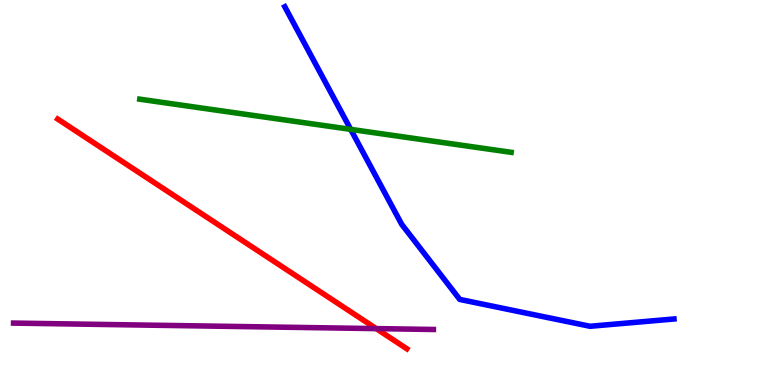[{'lines': ['blue', 'red'], 'intersections': []}, {'lines': ['green', 'red'], 'intersections': []}, {'lines': ['purple', 'red'], 'intersections': [{'x': 4.85, 'y': 1.46}]}, {'lines': ['blue', 'green'], 'intersections': [{'x': 4.52, 'y': 6.64}]}, {'lines': ['blue', 'purple'], 'intersections': []}, {'lines': ['green', 'purple'], 'intersections': []}]